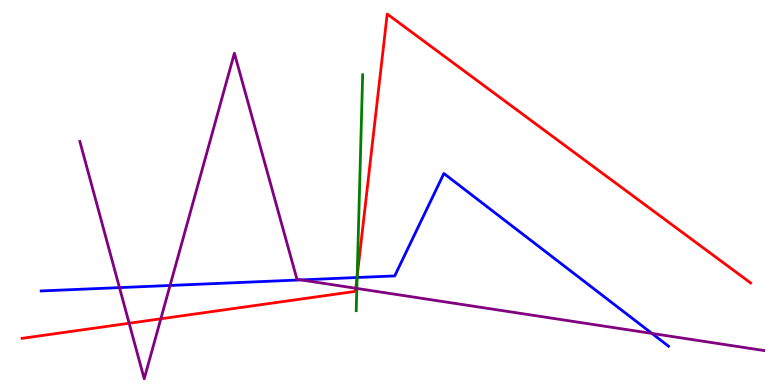[{'lines': ['blue', 'red'], 'intersections': [{'x': 4.61, 'y': 2.79}]}, {'lines': ['green', 'red'], 'intersections': [{'x': 4.61, 'y': 2.82}]}, {'lines': ['purple', 'red'], 'intersections': [{'x': 1.67, 'y': 1.6}, {'x': 2.08, 'y': 1.72}, {'x': 4.59, 'y': 2.51}]}, {'lines': ['blue', 'green'], 'intersections': [{'x': 4.61, 'y': 2.79}]}, {'lines': ['blue', 'purple'], 'intersections': [{'x': 1.54, 'y': 2.53}, {'x': 2.19, 'y': 2.59}, {'x': 3.88, 'y': 2.73}, {'x': 8.41, 'y': 1.34}]}, {'lines': ['green', 'purple'], 'intersections': [{'x': 4.6, 'y': 2.51}]}]